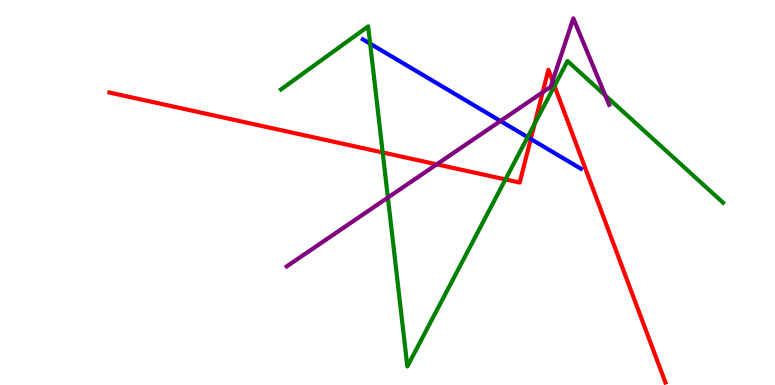[{'lines': ['blue', 'red'], 'intersections': [{'x': 6.85, 'y': 6.39}]}, {'lines': ['green', 'red'], 'intersections': [{'x': 4.94, 'y': 6.04}, {'x': 6.52, 'y': 5.34}, {'x': 6.9, 'y': 6.79}, {'x': 7.15, 'y': 7.77}]}, {'lines': ['purple', 'red'], 'intersections': [{'x': 5.64, 'y': 5.73}, {'x': 7.0, 'y': 7.6}, {'x': 7.13, 'y': 7.9}]}, {'lines': ['blue', 'green'], 'intersections': [{'x': 4.78, 'y': 8.87}, {'x': 6.81, 'y': 6.44}]}, {'lines': ['blue', 'purple'], 'intersections': [{'x': 6.46, 'y': 6.86}]}, {'lines': ['green', 'purple'], 'intersections': [{'x': 5.0, 'y': 4.87}, {'x': 7.81, 'y': 7.52}]}]